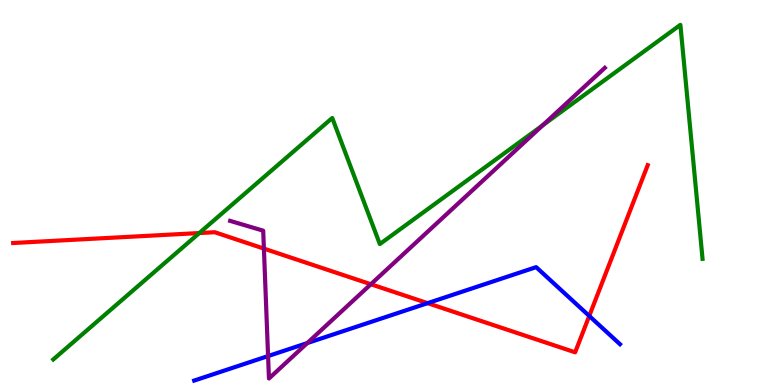[{'lines': ['blue', 'red'], 'intersections': [{'x': 5.52, 'y': 2.13}, {'x': 7.6, 'y': 1.79}]}, {'lines': ['green', 'red'], 'intersections': [{'x': 2.57, 'y': 3.95}]}, {'lines': ['purple', 'red'], 'intersections': [{'x': 3.41, 'y': 3.54}, {'x': 4.79, 'y': 2.62}]}, {'lines': ['blue', 'green'], 'intersections': []}, {'lines': ['blue', 'purple'], 'intersections': [{'x': 3.46, 'y': 0.751}, {'x': 3.96, 'y': 1.09}]}, {'lines': ['green', 'purple'], 'intersections': [{'x': 7.0, 'y': 6.75}]}]